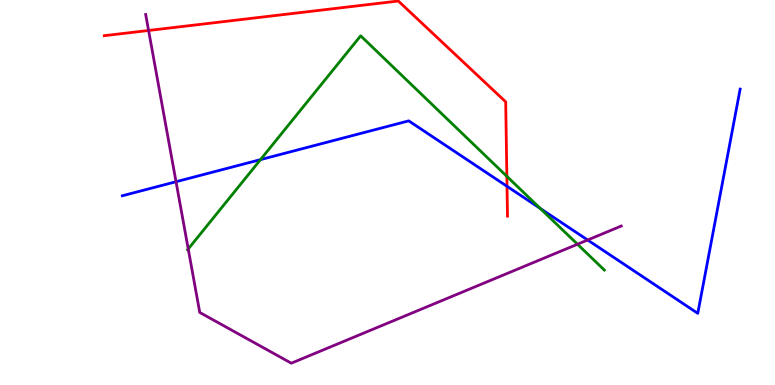[{'lines': ['blue', 'red'], 'intersections': [{'x': 6.54, 'y': 5.16}]}, {'lines': ['green', 'red'], 'intersections': [{'x': 6.54, 'y': 5.42}]}, {'lines': ['purple', 'red'], 'intersections': [{'x': 1.92, 'y': 9.21}]}, {'lines': ['blue', 'green'], 'intersections': [{'x': 3.36, 'y': 5.85}, {'x': 6.97, 'y': 4.59}]}, {'lines': ['blue', 'purple'], 'intersections': [{'x': 2.27, 'y': 5.28}, {'x': 7.58, 'y': 3.77}]}, {'lines': ['green', 'purple'], 'intersections': [{'x': 2.43, 'y': 3.53}, {'x': 7.45, 'y': 3.66}]}]